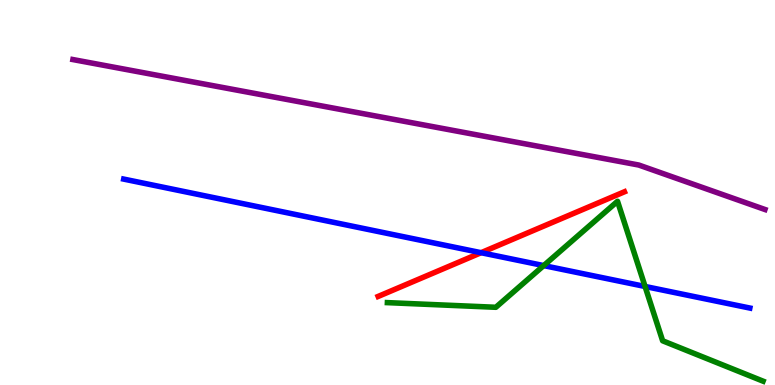[{'lines': ['blue', 'red'], 'intersections': [{'x': 6.21, 'y': 3.44}]}, {'lines': ['green', 'red'], 'intersections': []}, {'lines': ['purple', 'red'], 'intersections': []}, {'lines': ['blue', 'green'], 'intersections': [{'x': 7.02, 'y': 3.1}, {'x': 8.32, 'y': 2.56}]}, {'lines': ['blue', 'purple'], 'intersections': []}, {'lines': ['green', 'purple'], 'intersections': []}]